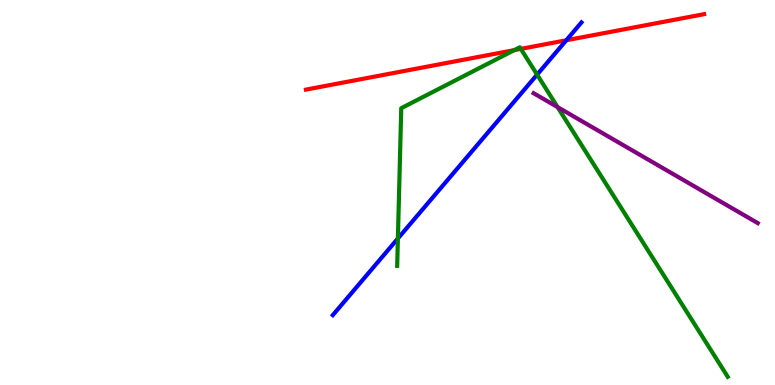[{'lines': ['blue', 'red'], 'intersections': [{'x': 7.31, 'y': 8.95}]}, {'lines': ['green', 'red'], 'intersections': [{'x': 6.64, 'y': 8.7}, {'x': 6.72, 'y': 8.73}]}, {'lines': ['purple', 'red'], 'intersections': []}, {'lines': ['blue', 'green'], 'intersections': [{'x': 5.13, 'y': 3.81}, {'x': 6.93, 'y': 8.06}]}, {'lines': ['blue', 'purple'], 'intersections': []}, {'lines': ['green', 'purple'], 'intersections': [{'x': 7.19, 'y': 7.22}]}]